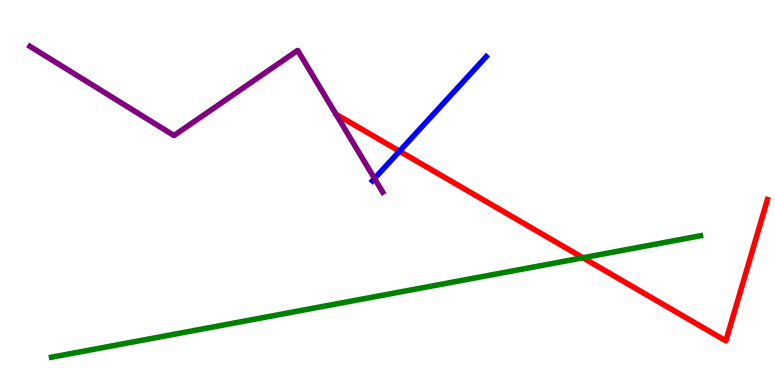[{'lines': ['blue', 'red'], 'intersections': [{'x': 5.16, 'y': 6.07}]}, {'lines': ['green', 'red'], 'intersections': [{'x': 7.52, 'y': 3.3}]}, {'lines': ['purple', 'red'], 'intersections': []}, {'lines': ['blue', 'green'], 'intersections': []}, {'lines': ['blue', 'purple'], 'intersections': [{'x': 4.83, 'y': 5.36}]}, {'lines': ['green', 'purple'], 'intersections': []}]